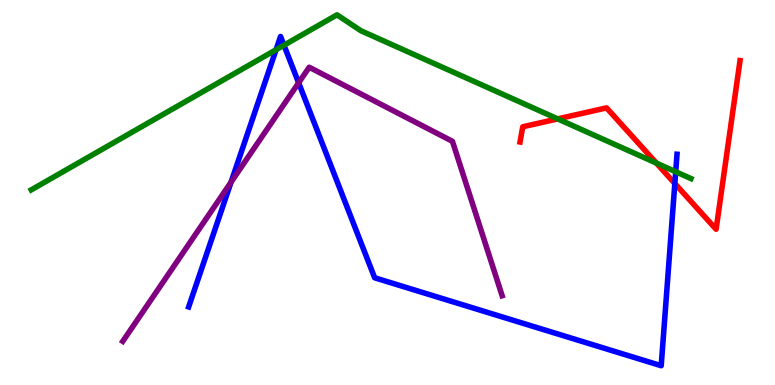[{'lines': ['blue', 'red'], 'intersections': [{'x': 8.71, 'y': 5.23}]}, {'lines': ['green', 'red'], 'intersections': [{'x': 7.2, 'y': 6.91}, {'x': 8.47, 'y': 5.76}]}, {'lines': ['purple', 'red'], 'intersections': []}, {'lines': ['blue', 'green'], 'intersections': [{'x': 3.56, 'y': 8.71}, {'x': 3.66, 'y': 8.83}, {'x': 8.72, 'y': 5.54}]}, {'lines': ['blue', 'purple'], 'intersections': [{'x': 2.98, 'y': 5.27}, {'x': 3.85, 'y': 7.85}]}, {'lines': ['green', 'purple'], 'intersections': []}]